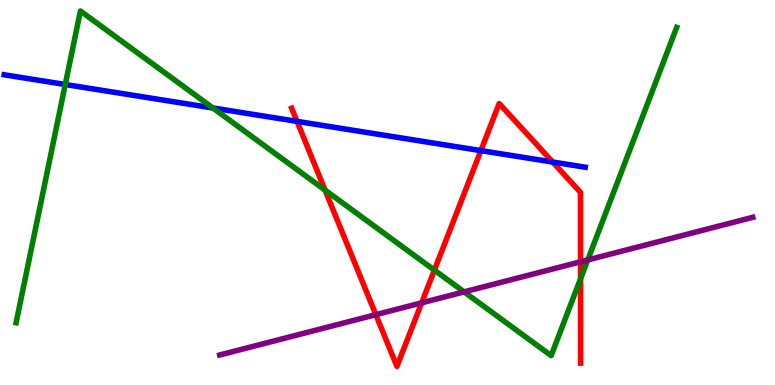[{'lines': ['blue', 'red'], 'intersections': [{'x': 3.83, 'y': 6.85}, {'x': 6.2, 'y': 6.09}, {'x': 7.13, 'y': 5.79}]}, {'lines': ['green', 'red'], 'intersections': [{'x': 4.19, 'y': 5.06}, {'x': 5.6, 'y': 2.98}, {'x': 7.49, 'y': 2.76}]}, {'lines': ['purple', 'red'], 'intersections': [{'x': 4.85, 'y': 1.83}, {'x': 5.44, 'y': 2.13}, {'x': 7.49, 'y': 3.2}]}, {'lines': ['blue', 'green'], 'intersections': [{'x': 0.842, 'y': 7.81}, {'x': 2.75, 'y': 7.2}]}, {'lines': ['blue', 'purple'], 'intersections': []}, {'lines': ['green', 'purple'], 'intersections': [{'x': 5.99, 'y': 2.42}, {'x': 7.58, 'y': 3.25}]}]